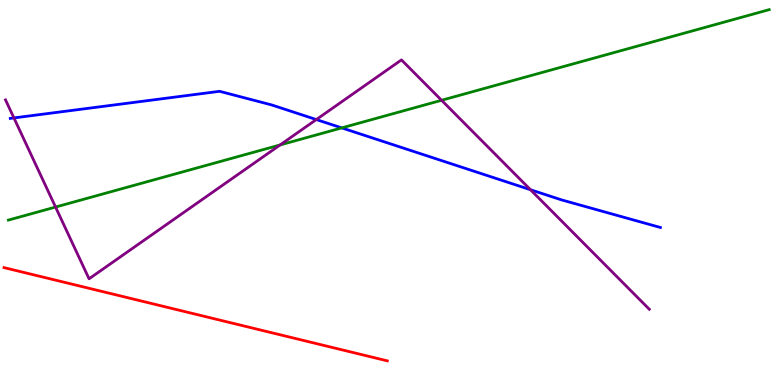[{'lines': ['blue', 'red'], 'intersections': []}, {'lines': ['green', 'red'], 'intersections': []}, {'lines': ['purple', 'red'], 'intersections': []}, {'lines': ['blue', 'green'], 'intersections': [{'x': 4.41, 'y': 6.68}]}, {'lines': ['blue', 'purple'], 'intersections': [{'x': 0.18, 'y': 6.94}, {'x': 4.08, 'y': 6.89}, {'x': 6.84, 'y': 5.07}]}, {'lines': ['green', 'purple'], 'intersections': [{'x': 0.717, 'y': 4.62}, {'x': 3.61, 'y': 6.24}, {'x': 5.7, 'y': 7.4}]}]